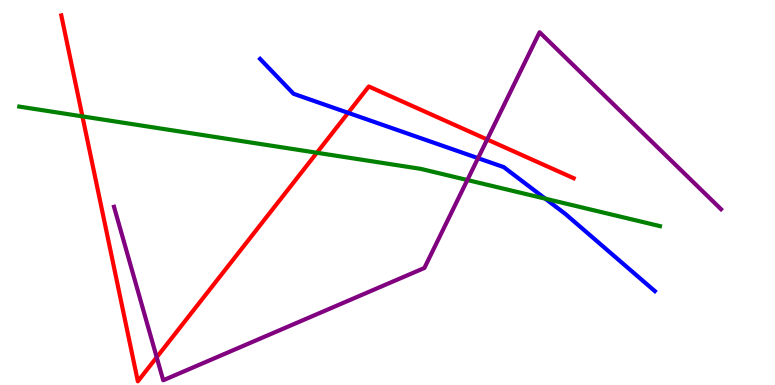[{'lines': ['blue', 'red'], 'intersections': [{'x': 4.49, 'y': 7.07}]}, {'lines': ['green', 'red'], 'intersections': [{'x': 1.06, 'y': 6.98}, {'x': 4.09, 'y': 6.03}]}, {'lines': ['purple', 'red'], 'intersections': [{'x': 2.02, 'y': 0.72}, {'x': 6.29, 'y': 6.38}]}, {'lines': ['blue', 'green'], 'intersections': [{'x': 7.04, 'y': 4.84}]}, {'lines': ['blue', 'purple'], 'intersections': [{'x': 6.17, 'y': 5.89}]}, {'lines': ['green', 'purple'], 'intersections': [{'x': 6.03, 'y': 5.32}]}]